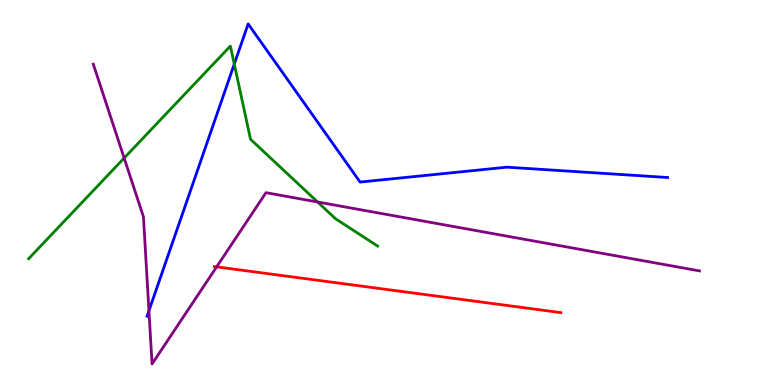[{'lines': ['blue', 'red'], 'intersections': []}, {'lines': ['green', 'red'], 'intersections': []}, {'lines': ['purple', 'red'], 'intersections': [{'x': 2.8, 'y': 3.07}]}, {'lines': ['blue', 'green'], 'intersections': [{'x': 3.02, 'y': 8.34}]}, {'lines': ['blue', 'purple'], 'intersections': [{'x': 1.92, 'y': 1.93}]}, {'lines': ['green', 'purple'], 'intersections': [{'x': 1.6, 'y': 5.89}, {'x': 4.1, 'y': 4.75}]}]